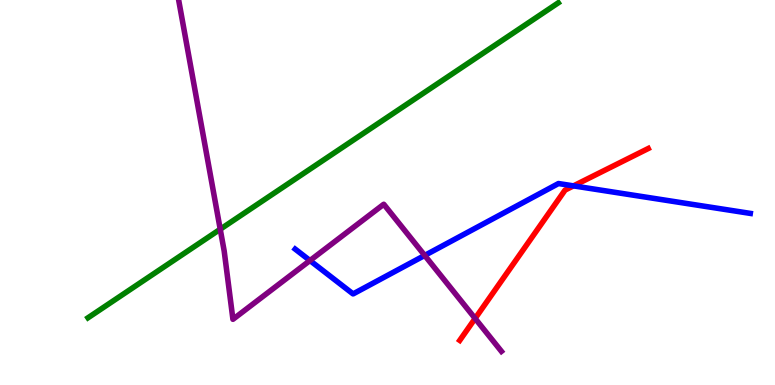[{'lines': ['blue', 'red'], 'intersections': [{'x': 7.4, 'y': 5.17}]}, {'lines': ['green', 'red'], 'intersections': []}, {'lines': ['purple', 'red'], 'intersections': [{'x': 6.13, 'y': 1.73}]}, {'lines': ['blue', 'green'], 'intersections': []}, {'lines': ['blue', 'purple'], 'intersections': [{'x': 4.0, 'y': 3.23}, {'x': 5.48, 'y': 3.37}]}, {'lines': ['green', 'purple'], 'intersections': [{'x': 2.84, 'y': 4.05}]}]